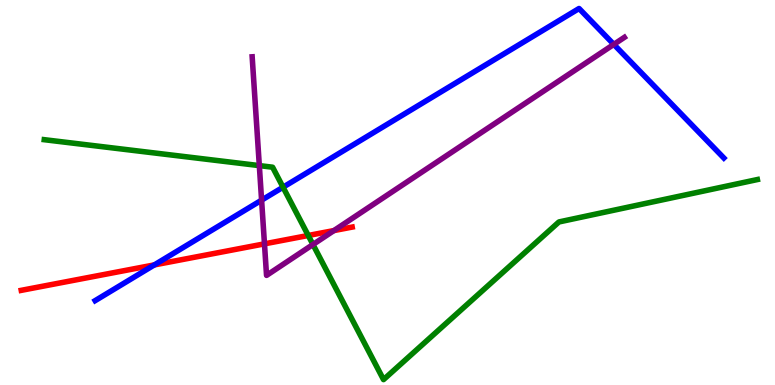[{'lines': ['blue', 'red'], 'intersections': [{'x': 1.99, 'y': 3.12}]}, {'lines': ['green', 'red'], 'intersections': [{'x': 3.98, 'y': 3.88}]}, {'lines': ['purple', 'red'], 'intersections': [{'x': 3.41, 'y': 3.67}, {'x': 4.31, 'y': 4.01}]}, {'lines': ['blue', 'green'], 'intersections': [{'x': 3.65, 'y': 5.14}]}, {'lines': ['blue', 'purple'], 'intersections': [{'x': 3.38, 'y': 4.8}, {'x': 7.92, 'y': 8.85}]}, {'lines': ['green', 'purple'], 'intersections': [{'x': 3.35, 'y': 5.7}, {'x': 4.04, 'y': 3.65}]}]